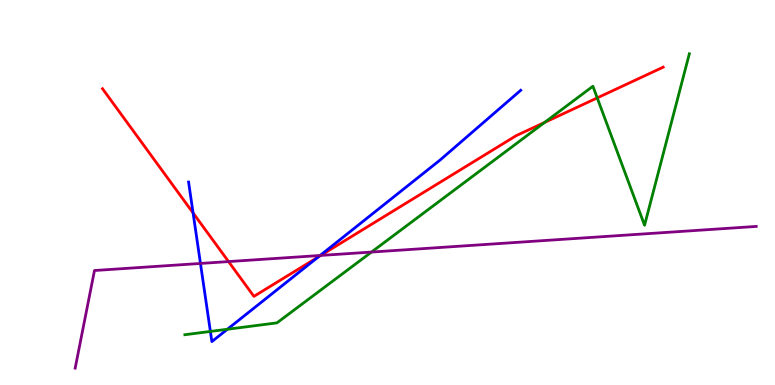[{'lines': ['blue', 'red'], 'intersections': [{'x': 2.49, 'y': 4.47}, {'x': 4.11, 'y': 3.33}]}, {'lines': ['green', 'red'], 'intersections': [{'x': 7.03, 'y': 6.82}, {'x': 7.71, 'y': 7.46}]}, {'lines': ['purple', 'red'], 'intersections': [{'x': 2.95, 'y': 3.21}, {'x': 4.14, 'y': 3.37}]}, {'lines': ['blue', 'green'], 'intersections': [{'x': 2.71, 'y': 1.39}, {'x': 2.93, 'y': 1.45}]}, {'lines': ['blue', 'purple'], 'intersections': [{'x': 2.59, 'y': 3.16}, {'x': 4.13, 'y': 3.36}]}, {'lines': ['green', 'purple'], 'intersections': [{'x': 4.79, 'y': 3.45}]}]